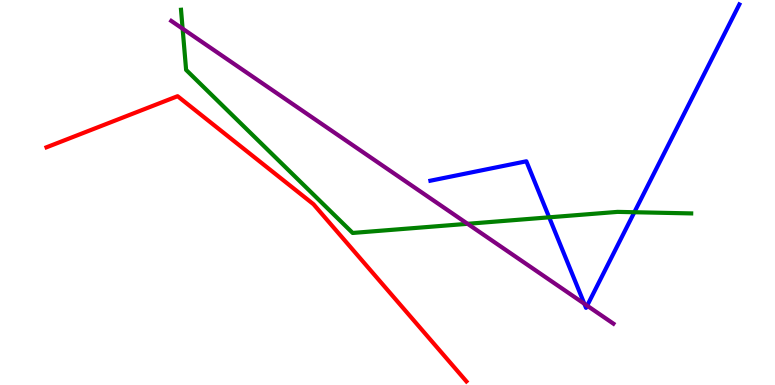[{'lines': ['blue', 'red'], 'intersections': []}, {'lines': ['green', 'red'], 'intersections': []}, {'lines': ['purple', 'red'], 'intersections': []}, {'lines': ['blue', 'green'], 'intersections': [{'x': 7.09, 'y': 4.36}, {'x': 8.19, 'y': 4.49}]}, {'lines': ['blue', 'purple'], 'intersections': [{'x': 7.54, 'y': 2.11}, {'x': 7.58, 'y': 2.06}]}, {'lines': ['green', 'purple'], 'intersections': [{'x': 2.36, 'y': 9.25}, {'x': 6.03, 'y': 4.19}]}]